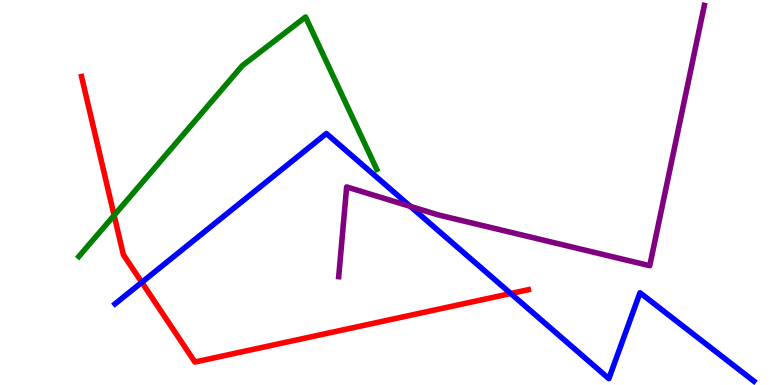[{'lines': ['blue', 'red'], 'intersections': [{'x': 1.83, 'y': 2.67}, {'x': 6.59, 'y': 2.38}]}, {'lines': ['green', 'red'], 'intersections': [{'x': 1.47, 'y': 4.41}]}, {'lines': ['purple', 'red'], 'intersections': []}, {'lines': ['blue', 'green'], 'intersections': []}, {'lines': ['blue', 'purple'], 'intersections': [{'x': 5.29, 'y': 4.64}]}, {'lines': ['green', 'purple'], 'intersections': []}]